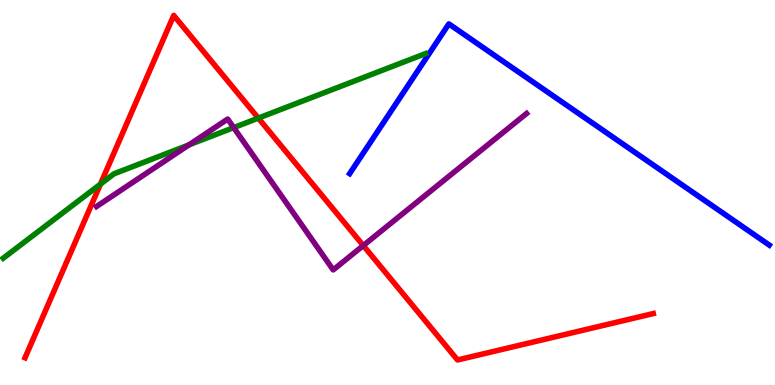[{'lines': ['blue', 'red'], 'intersections': []}, {'lines': ['green', 'red'], 'intersections': [{'x': 1.3, 'y': 5.22}, {'x': 3.33, 'y': 6.93}]}, {'lines': ['purple', 'red'], 'intersections': [{'x': 4.69, 'y': 3.62}]}, {'lines': ['blue', 'green'], 'intersections': []}, {'lines': ['blue', 'purple'], 'intersections': []}, {'lines': ['green', 'purple'], 'intersections': [{'x': 2.44, 'y': 6.24}, {'x': 3.02, 'y': 6.69}]}]